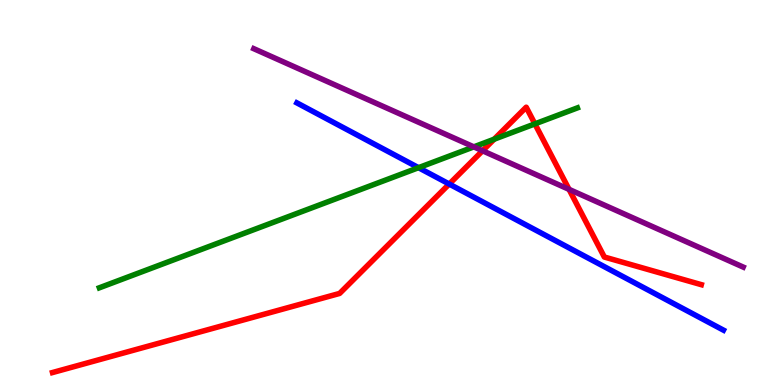[{'lines': ['blue', 'red'], 'intersections': [{'x': 5.8, 'y': 5.22}]}, {'lines': ['green', 'red'], 'intersections': [{'x': 6.38, 'y': 6.38}, {'x': 6.9, 'y': 6.78}]}, {'lines': ['purple', 'red'], 'intersections': [{'x': 6.23, 'y': 6.08}, {'x': 7.34, 'y': 5.08}]}, {'lines': ['blue', 'green'], 'intersections': [{'x': 5.4, 'y': 5.64}]}, {'lines': ['blue', 'purple'], 'intersections': []}, {'lines': ['green', 'purple'], 'intersections': [{'x': 6.11, 'y': 6.19}]}]